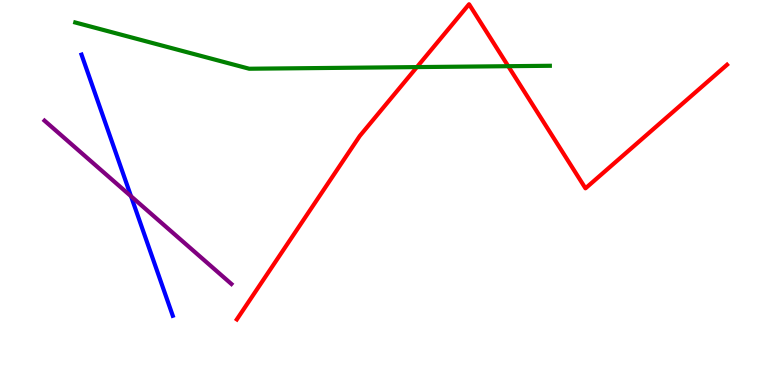[{'lines': ['blue', 'red'], 'intersections': []}, {'lines': ['green', 'red'], 'intersections': [{'x': 5.38, 'y': 8.26}, {'x': 6.56, 'y': 8.28}]}, {'lines': ['purple', 'red'], 'intersections': []}, {'lines': ['blue', 'green'], 'intersections': []}, {'lines': ['blue', 'purple'], 'intersections': [{'x': 1.69, 'y': 4.9}]}, {'lines': ['green', 'purple'], 'intersections': []}]